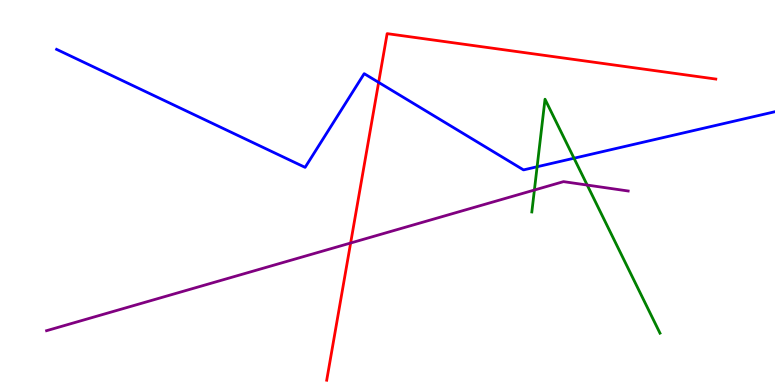[{'lines': ['blue', 'red'], 'intersections': [{'x': 4.89, 'y': 7.86}]}, {'lines': ['green', 'red'], 'intersections': []}, {'lines': ['purple', 'red'], 'intersections': [{'x': 4.52, 'y': 3.69}]}, {'lines': ['blue', 'green'], 'intersections': [{'x': 6.93, 'y': 5.67}, {'x': 7.41, 'y': 5.89}]}, {'lines': ['blue', 'purple'], 'intersections': []}, {'lines': ['green', 'purple'], 'intersections': [{'x': 6.9, 'y': 5.06}, {'x': 7.58, 'y': 5.19}]}]